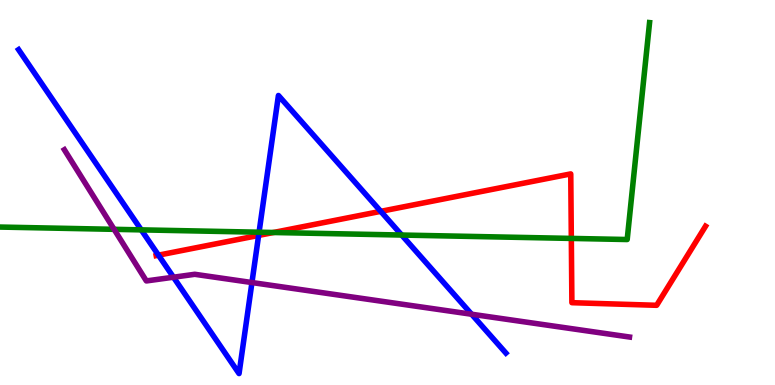[{'lines': ['blue', 'red'], 'intersections': [{'x': 2.04, 'y': 3.37}, {'x': 3.34, 'y': 3.89}, {'x': 4.91, 'y': 4.51}]}, {'lines': ['green', 'red'], 'intersections': [{'x': 3.53, 'y': 3.96}, {'x': 7.37, 'y': 3.81}]}, {'lines': ['purple', 'red'], 'intersections': []}, {'lines': ['blue', 'green'], 'intersections': [{'x': 1.82, 'y': 4.03}, {'x': 3.34, 'y': 3.97}, {'x': 5.18, 'y': 3.89}]}, {'lines': ['blue', 'purple'], 'intersections': [{'x': 2.24, 'y': 2.8}, {'x': 3.25, 'y': 2.66}, {'x': 6.09, 'y': 1.84}]}, {'lines': ['green', 'purple'], 'intersections': [{'x': 1.47, 'y': 4.04}]}]